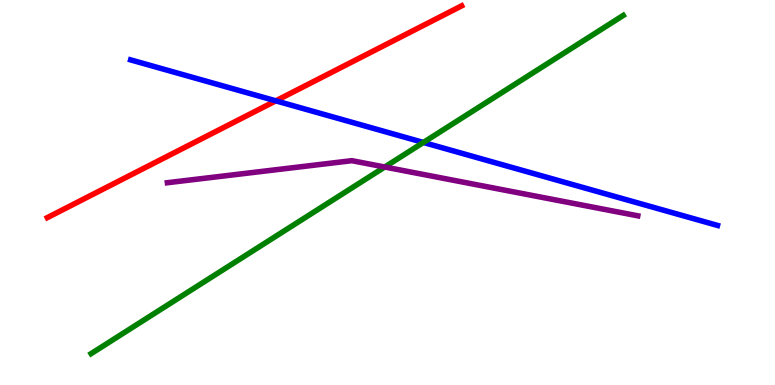[{'lines': ['blue', 'red'], 'intersections': [{'x': 3.56, 'y': 7.38}]}, {'lines': ['green', 'red'], 'intersections': []}, {'lines': ['purple', 'red'], 'intersections': []}, {'lines': ['blue', 'green'], 'intersections': [{'x': 5.46, 'y': 6.3}]}, {'lines': ['blue', 'purple'], 'intersections': []}, {'lines': ['green', 'purple'], 'intersections': [{'x': 4.96, 'y': 5.66}]}]